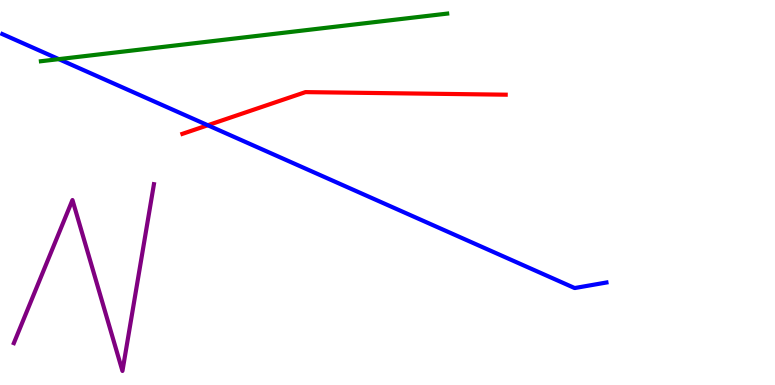[{'lines': ['blue', 'red'], 'intersections': [{'x': 2.68, 'y': 6.75}]}, {'lines': ['green', 'red'], 'intersections': []}, {'lines': ['purple', 'red'], 'intersections': []}, {'lines': ['blue', 'green'], 'intersections': [{'x': 0.759, 'y': 8.46}]}, {'lines': ['blue', 'purple'], 'intersections': []}, {'lines': ['green', 'purple'], 'intersections': []}]